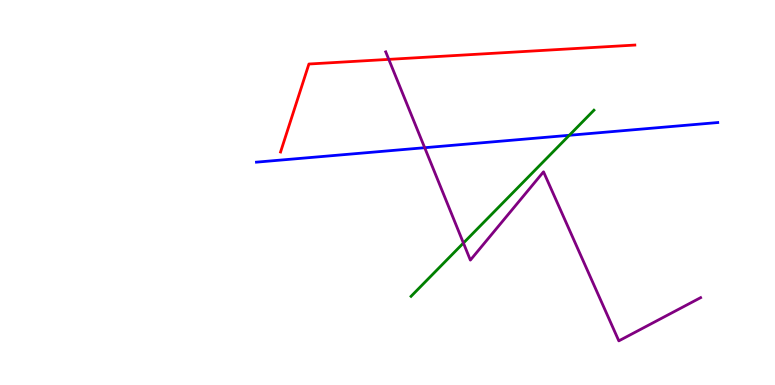[{'lines': ['blue', 'red'], 'intersections': []}, {'lines': ['green', 'red'], 'intersections': []}, {'lines': ['purple', 'red'], 'intersections': [{'x': 5.02, 'y': 8.46}]}, {'lines': ['blue', 'green'], 'intersections': [{'x': 7.35, 'y': 6.49}]}, {'lines': ['blue', 'purple'], 'intersections': [{'x': 5.48, 'y': 6.16}]}, {'lines': ['green', 'purple'], 'intersections': [{'x': 5.98, 'y': 3.69}]}]